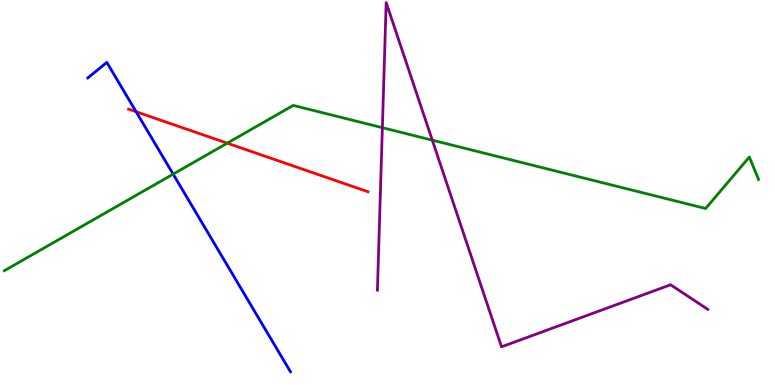[{'lines': ['blue', 'red'], 'intersections': [{'x': 1.76, 'y': 7.1}]}, {'lines': ['green', 'red'], 'intersections': [{'x': 2.93, 'y': 6.28}]}, {'lines': ['purple', 'red'], 'intersections': []}, {'lines': ['blue', 'green'], 'intersections': [{'x': 2.23, 'y': 5.48}]}, {'lines': ['blue', 'purple'], 'intersections': []}, {'lines': ['green', 'purple'], 'intersections': [{'x': 4.93, 'y': 6.68}, {'x': 5.58, 'y': 6.36}]}]